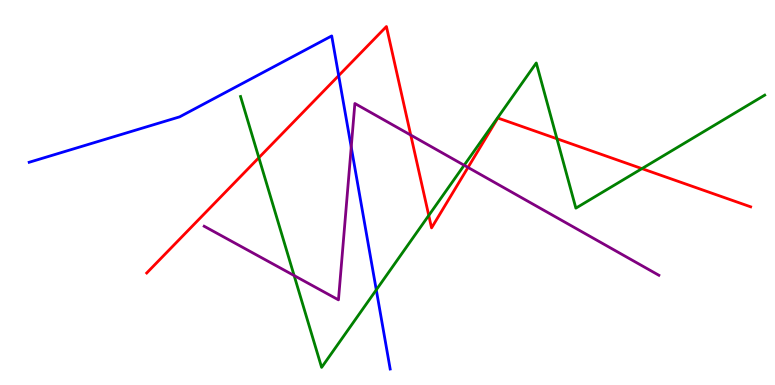[{'lines': ['blue', 'red'], 'intersections': [{'x': 4.37, 'y': 8.04}]}, {'lines': ['green', 'red'], 'intersections': [{'x': 3.34, 'y': 5.9}, {'x': 5.53, 'y': 4.4}, {'x': 7.19, 'y': 6.4}, {'x': 8.28, 'y': 5.62}]}, {'lines': ['purple', 'red'], 'intersections': [{'x': 5.3, 'y': 6.49}, {'x': 6.04, 'y': 5.65}]}, {'lines': ['blue', 'green'], 'intersections': [{'x': 4.86, 'y': 2.47}]}, {'lines': ['blue', 'purple'], 'intersections': [{'x': 4.53, 'y': 6.18}]}, {'lines': ['green', 'purple'], 'intersections': [{'x': 3.8, 'y': 2.84}, {'x': 5.99, 'y': 5.71}]}]